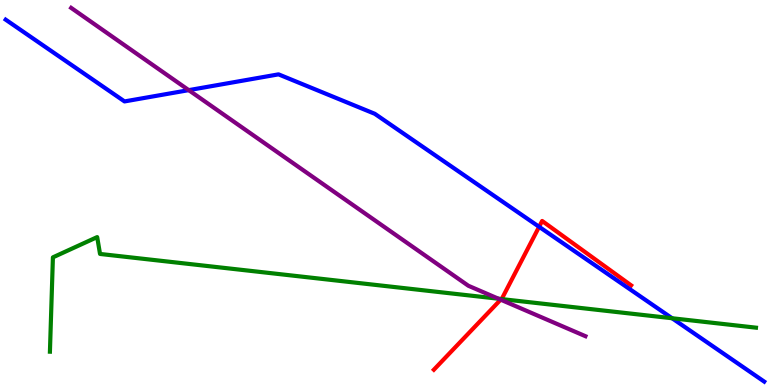[{'lines': ['blue', 'red'], 'intersections': [{'x': 6.96, 'y': 4.11}]}, {'lines': ['green', 'red'], 'intersections': [{'x': 6.47, 'y': 2.23}]}, {'lines': ['purple', 'red'], 'intersections': [{'x': 6.46, 'y': 2.22}]}, {'lines': ['blue', 'green'], 'intersections': [{'x': 8.67, 'y': 1.73}]}, {'lines': ['blue', 'purple'], 'intersections': [{'x': 2.44, 'y': 7.66}]}, {'lines': ['green', 'purple'], 'intersections': [{'x': 6.43, 'y': 2.24}]}]